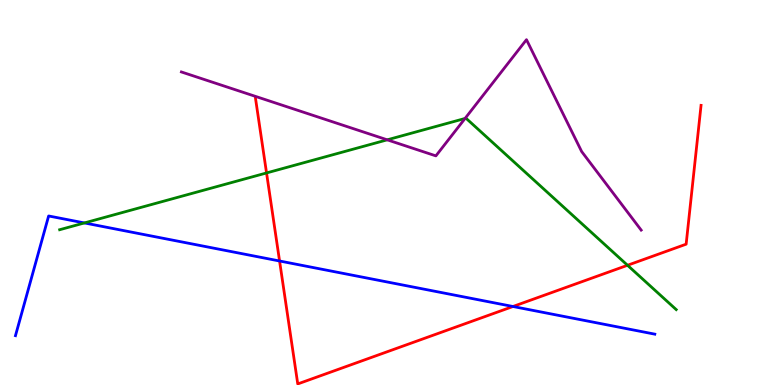[{'lines': ['blue', 'red'], 'intersections': [{'x': 3.61, 'y': 3.22}, {'x': 6.62, 'y': 2.04}]}, {'lines': ['green', 'red'], 'intersections': [{'x': 3.44, 'y': 5.51}, {'x': 8.1, 'y': 3.11}]}, {'lines': ['purple', 'red'], 'intersections': []}, {'lines': ['blue', 'green'], 'intersections': [{'x': 1.09, 'y': 4.21}]}, {'lines': ['blue', 'purple'], 'intersections': []}, {'lines': ['green', 'purple'], 'intersections': [{'x': 5.0, 'y': 6.37}, {'x': 6.0, 'y': 6.92}]}]